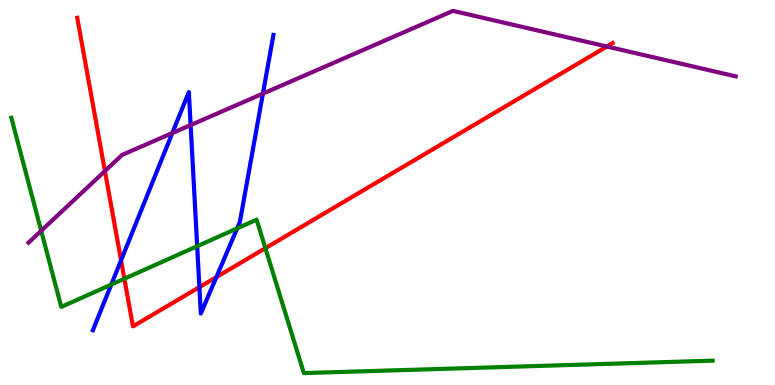[{'lines': ['blue', 'red'], 'intersections': [{'x': 1.56, 'y': 3.24}, {'x': 2.57, 'y': 2.54}, {'x': 2.79, 'y': 2.8}]}, {'lines': ['green', 'red'], 'intersections': [{'x': 1.6, 'y': 2.76}, {'x': 3.42, 'y': 3.55}]}, {'lines': ['purple', 'red'], 'intersections': [{'x': 1.35, 'y': 5.56}, {'x': 7.83, 'y': 8.79}]}, {'lines': ['blue', 'green'], 'intersections': [{'x': 1.44, 'y': 2.61}, {'x': 2.54, 'y': 3.6}, {'x': 3.06, 'y': 4.07}]}, {'lines': ['blue', 'purple'], 'intersections': [{'x': 2.22, 'y': 6.54}, {'x': 2.46, 'y': 6.75}, {'x': 3.39, 'y': 7.57}]}, {'lines': ['green', 'purple'], 'intersections': [{'x': 0.531, 'y': 4.01}]}]